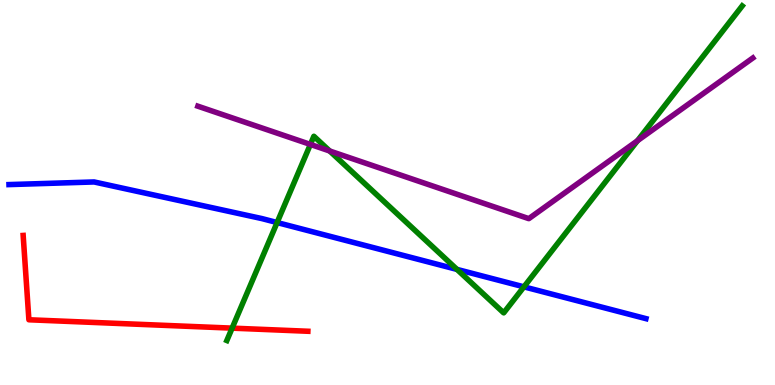[{'lines': ['blue', 'red'], 'intersections': []}, {'lines': ['green', 'red'], 'intersections': [{'x': 3.0, 'y': 1.48}]}, {'lines': ['purple', 'red'], 'intersections': []}, {'lines': ['blue', 'green'], 'intersections': [{'x': 3.58, 'y': 4.22}, {'x': 5.9, 'y': 3.0}, {'x': 6.76, 'y': 2.55}]}, {'lines': ['blue', 'purple'], 'intersections': []}, {'lines': ['green', 'purple'], 'intersections': [{'x': 4.01, 'y': 6.25}, {'x': 4.25, 'y': 6.08}, {'x': 8.23, 'y': 6.35}]}]